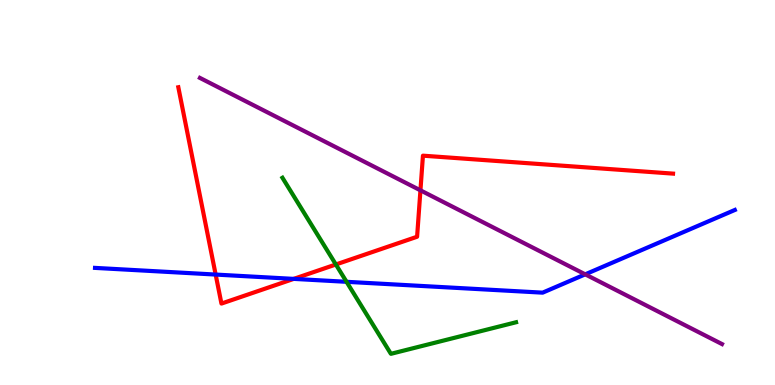[{'lines': ['blue', 'red'], 'intersections': [{'x': 2.78, 'y': 2.87}, {'x': 3.79, 'y': 2.76}]}, {'lines': ['green', 'red'], 'intersections': [{'x': 4.33, 'y': 3.13}]}, {'lines': ['purple', 'red'], 'intersections': [{'x': 5.43, 'y': 5.06}]}, {'lines': ['blue', 'green'], 'intersections': [{'x': 4.47, 'y': 2.68}]}, {'lines': ['blue', 'purple'], 'intersections': [{'x': 7.55, 'y': 2.87}]}, {'lines': ['green', 'purple'], 'intersections': []}]